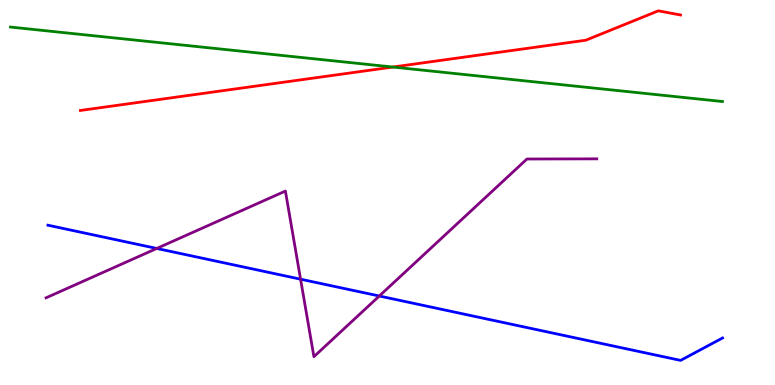[{'lines': ['blue', 'red'], 'intersections': []}, {'lines': ['green', 'red'], 'intersections': [{'x': 5.07, 'y': 8.26}]}, {'lines': ['purple', 'red'], 'intersections': []}, {'lines': ['blue', 'green'], 'intersections': []}, {'lines': ['blue', 'purple'], 'intersections': [{'x': 2.02, 'y': 3.55}, {'x': 3.88, 'y': 2.75}, {'x': 4.89, 'y': 2.31}]}, {'lines': ['green', 'purple'], 'intersections': []}]